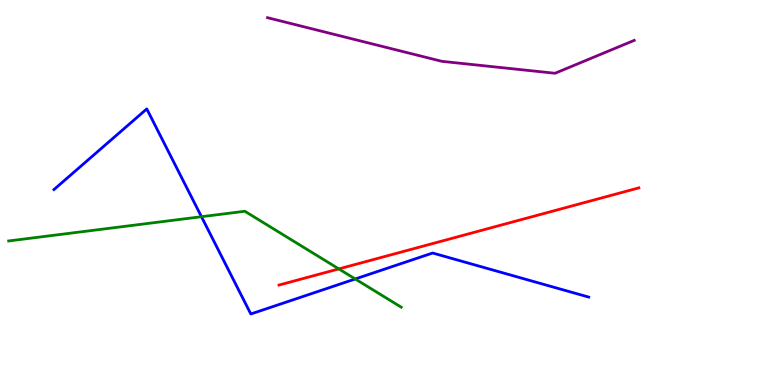[{'lines': ['blue', 'red'], 'intersections': []}, {'lines': ['green', 'red'], 'intersections': [{'x': 4.37, 'y': 3.02}]}, {'lines': ['purple', 'red'], 'intersections': []}, {'lines': ['blue', 'green'], 'intersections': [{'x': 2.6, 'y': 4.37}, {'x': 4.58, 'y': 2.75}]}, {'lines': ['blue', 'purple'], 'intersections': []}, {'lines': ['green', 'purple'], 'intersections': []}]